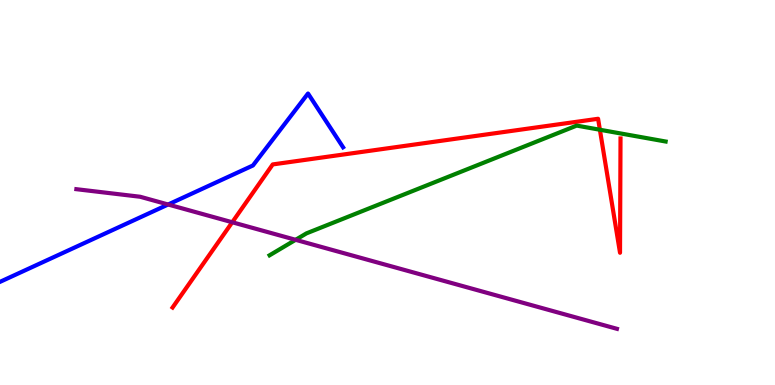[{'lines': ['blue', 'red'], 'intersections': []}, {'lines': ['green', 'red'], 'intersections': [{'x': 7.74, 'y': 6.63}]}, {'lines': ['purple', 'red'], 'intersections': [{'x': 3.0, 'y': 4.23}]}, {'lines': ['blue', 'green'], 'intersections': []}, {'lines': ['blue', 'purple'], 'intersections': [{'x': 2.17, 'y': 4.69}]}, {'lines': ['green', 'purple'], 'intersections': [{'x': 3.81, 'y': 3.77}]}]